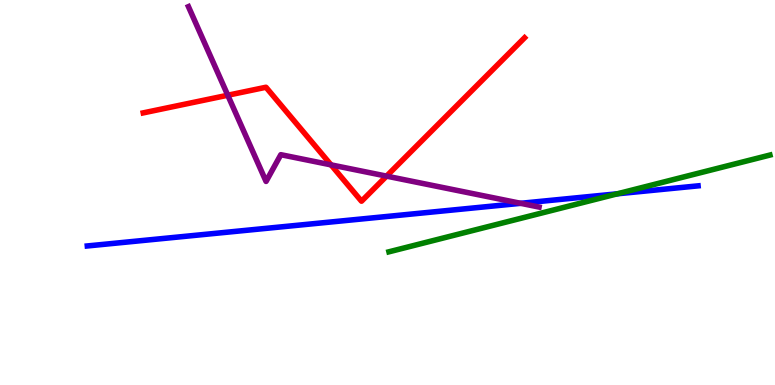[{'lines': ['blue', 'red'], 'intersections': []}, {'lines': ['green', 'red'], 'intersections': []}, {'lines': ['purple', 'red'], 'intersections': [{'x': 2.94, 'y': 7.53}, {'x': 4.27, 'y': 5.72}, {'x': 4.99, 'y': 5.43}]}, {'lines': ['blue', 'green'], 'intersections': [{'x': 7.97, 'y': 4.97}]}, {'lines': ['blue', 'purple'], 'intersections': [{'x': 6.72, 'y': 4.72}]}, {'lines': ['green', 'purple'], 'intersections': []}]